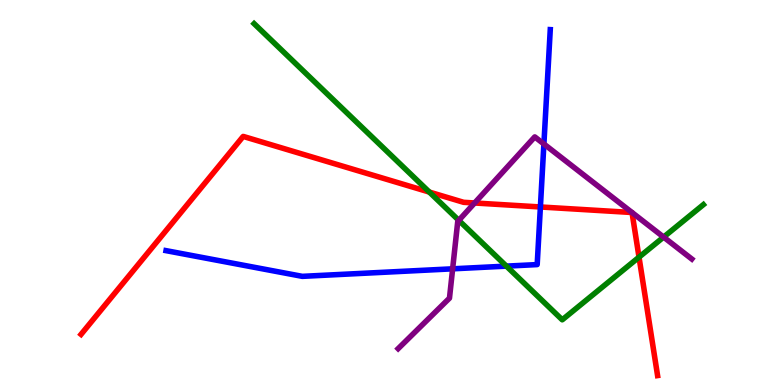[{'lines': ['blue', 'red'], 'intersections': [{'x': 6.97, 'y': 4.62}]}, {'lines': ['green', 'red'], 'intersections': [{'x': 5.54, 'y': 5.01}, {'x': 8.25, 'y': 3.32}]}, {'lines': ['purple', 'red'], 'intersections': [{'x': 6.12, 'y': 4.73}, {'x': 8.16, 'y': 4.48}, {'x': 8.16, 'y': 4.48}]}, {'lines': ['blue', 'green'], 'intersections': [{'x': 6.53, 'y': 3.09}]}, {'lines': ['blue', 'purple'], 'intersections': [{'x': 5.84, 'y': 3.02}, {'x': 7.02, 'y': 6.26}]}, {'lines': ['green', 'purple'], 'intersections': [{'x': 5.92, 'y': 4.28}, {'x': 8.56, 'y': 3.84}]}]